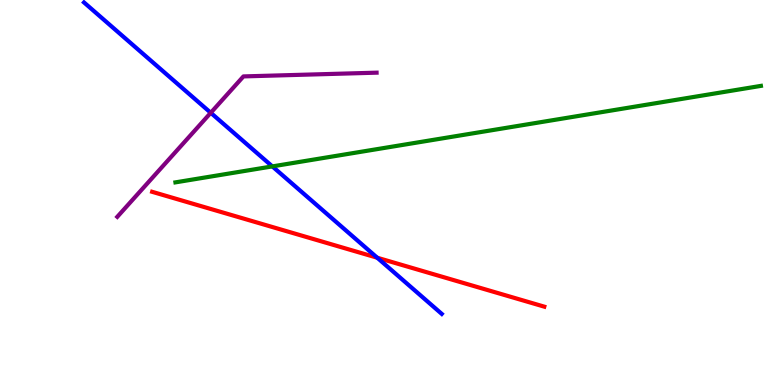[{'lines': ['blue', 'red'], 'intersections': [{'x': 4.87, 'y': 3.31}]}, {'lines': ['green', 'red'], 'intersections': []}, {'lines': ['purple', 'red'], 'intersections': []}, {'lines': ['blue', 'green'], 'intersections': [{'x': 3.51, 'y': 5.68}]}, {'lines': ['blue', 'purple'], 'intersections': [{'x': 2.72, 'y': 7.07}]}, {'lines': ['green', 'purple'], 'intersections': []}]